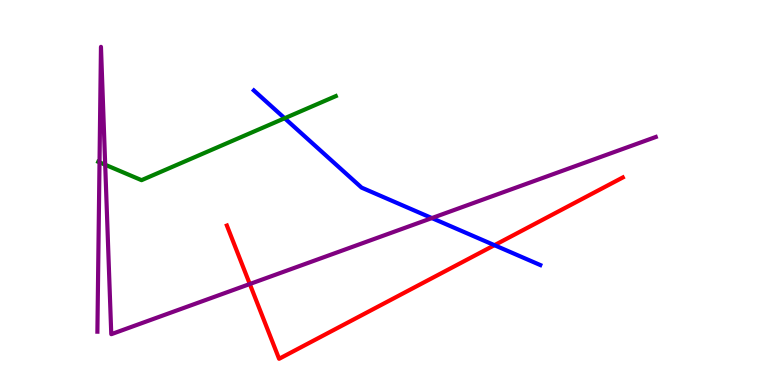[{'lines': ['blue', 'red'], 'intersections': [{'x': 6.38, 'y': 3.63}]}, {'lines': ['green', 'red'], 'intersections': []}, {'lines': ['purple', 'red'], 'intersections': [{'x': 3.22, 'y': 2.62}]}, {'lines': ['blue', 'green'], 'intersections': [{'x': 3.67, 'y': 6.93}]}, {'lines': ['blue', 'purple'], 'intersections': [{'x': 5.57, 'y': 4.34}]}, {'lines': ['green', 'purple'], 'intersections': [{'x': 1.28, 'y': 5.78}, {'x': 1.36, 'y': 5.72}]}]